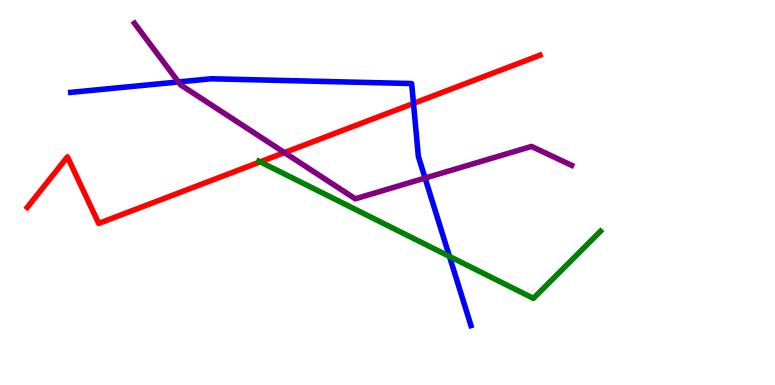[{'lines': ['blue', 'red'], 'intersections': [{'x': 5.34, 'y': 7.31}]}, {'lines': ['green', 'red'], 'intersections': [{'x': 3.36, 'y': 5.8}]}, {'lines': ['purple', 'red'], 'intersections': [{'x': 3.67, 'y': 6.04}]}, {'lines': ['blue', 'green'], 'intersections': [{'x': 5.8, 'y': 3.34}]}, {'lines': ['blue', 'purple'], 'intersections': [{'x': 2.3, 'y': 7.87}, {'x': 5.48, 'y': 5.38}]}, {'lines': ['green', 'purple'], 'intersections': []}]